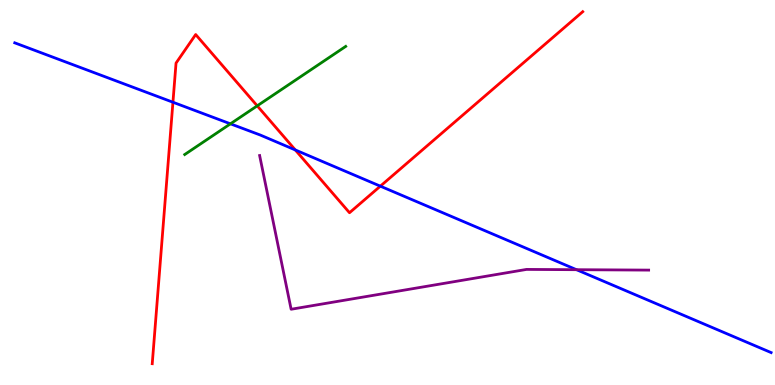[{'lines': ['blue', 'red'], 'intersections': [{'x': 2.23, 'y': 7.34}, {'x': 3.81, 'y': 6.11}, {'x': 4.91, 'y': 5.16}]}, {'lines': ['green', 'red'], 'intersections': [{'x': 3.32, 'y': 7.25}]}, {'lines': ['purple', 'red'], 'intersections': []}, {'lines': ['blue', 'green'], 'intersections': [{'x': 2.97, 'y': 6.78}]}, {'lines': ['blue', 'purple'], 'intersections': [{'x': 7.44, 'y': 2.99}]}, {'lines': ['green', 'purple'], 'intersections': []}]